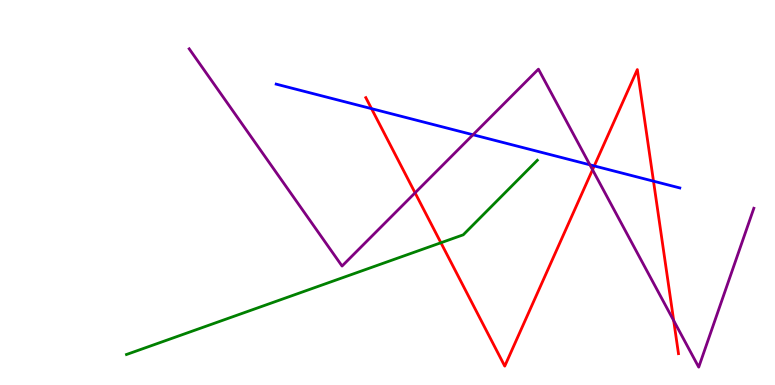[{'lines': ['blue', 'red'], 'intersections': [{'x': 4.79, 'y': 7.18}, {'x': 7.67, 'y': 5.69}, {'x': 8.43, 'y': 5.29}]}, {'lines': ['green', 'red'], 'intersections': [{'x': 5.69, 'y': 3.69}]}, {'lines': ['purple', 'red'], 'intersections': [{'x': 5.36, 'y': 4.99}, {'x': 7.65, 'y': 5.59}, {'x': 8.69, 'y': 1.67}]}, {'lines': ['blue', 'green'], 'intersections': []}, {'lines': ['blue', 'purple'], 'intersections': [{'x': 6.1, 'y': 6.5}, {'x': 7.61, 'y': 5.72}]}, {'lines': ['green', 'purple'], 'intersections': []}]